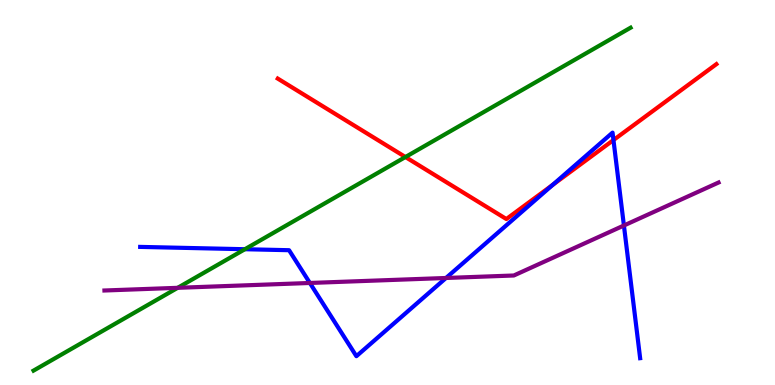[{'lines': ['blue', 'red'], 'intersections': [{'x': 7.13, 'y': 5.2}, {'x': 7.92, 'y': 6.36}]}, {'lines': ['green', 'red'], 'intersections': [{'x': 5.23, 'y': 5.92}]}, {'lines': ['purple', 'red'], 'intersections': []}, {'lines': ['blue', 'green'], 'intersections': [{'x': 3.16, 'y': 3.53}]}, {'lines': ['blue', 'purple'], 'intersections': [{'x': 4.0, 'y': 2.65}, {'x': 5.75, 'y': 2.78}, {'x': 8.05, 'y': 4.14}]}, {'lines': ['green', 'purple'], 'intersections': [{'x': 2.29, 'y': 2.52}]}]